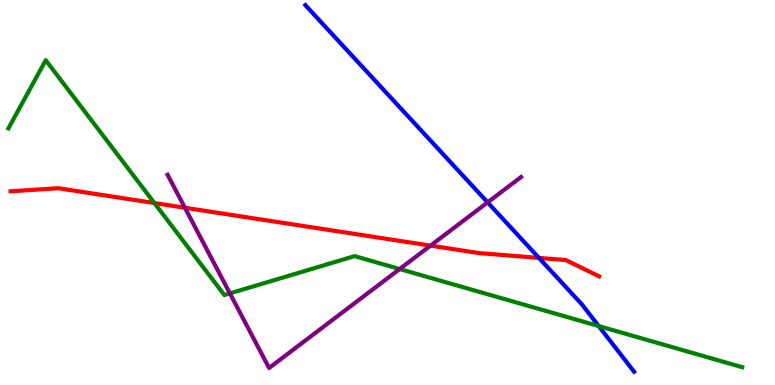[{'lines': ['blue', 'red'], 'intersections': [{'x': 6.95, 'y': 3.3}]}, {'lines': ['green', 'red'], 'intersections': [{'x': 1.99, 'y': 4.73}]}, {'lines': ['purple', 'red'], 'intersections': [{'x': 2.39, 'y': 4.6}, {'x': 5.56, 'y': 3.62}]}, {'lines': ['blue', 'green'], 'intersections': [{'x': 7.73, 'y': 1.53}]}, {'lines': ['blue', 'purple'], 'intersections': [{'x': 6.29, 'y': 4.74}]}, {'lines': ['green', 'purple'], 'intersections': [{'x': 2.97, 'y': 2.38}, {'x': 5.16, 'y': 3.01}]}]